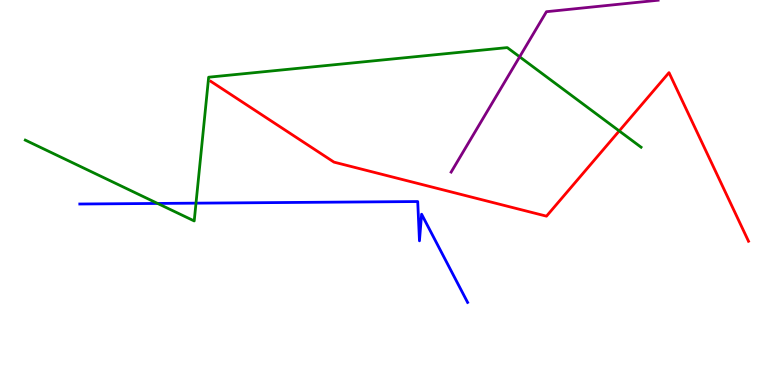[{'lines': ['blue', 'red'], 'intersections': []}, {'lines': ['green', 'red'], 'intersections': [{'x': 7.99, 'y': 6.6}]}, {'lines': ['purple', 'red'], 'intersections': []}, {'lines': ['blue', 'green'], 'intersections': [{'x': 2.03, 'y': 4.72}, {'x': 2.53, 'y': 4.72}]}, {'lines': ['blue', 'purple'], 'intersections': []}, {'lines': ['green', 'purple'], 'intersections': [{'x': 6.71, 'y': 8.52}]}]